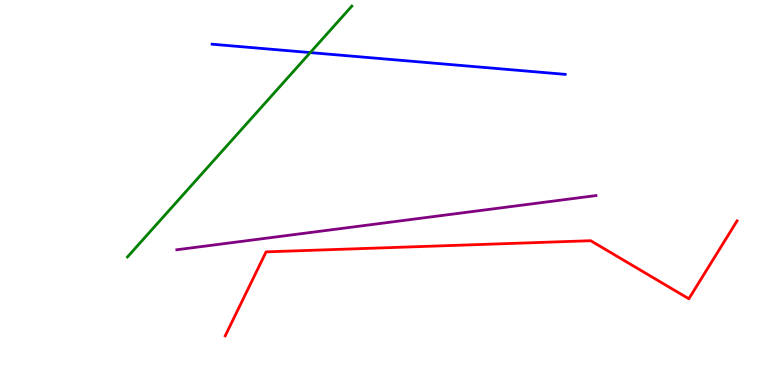[{'lines': ['blue', 'red'], 'intersections': []}, {'lines': ['green', 'red'], 'intersections': []}, {'lines': ['purple', 'red'], 'intersections': []}, {'lines': ['blue', 'green'], 'intersections': [{'x': 4.0, 'y': 8.63}]}, {'lines': ['blue', 'purple'], 'intersections': []}, {'lines': ['green', 'purple'], 'intersections': []}]